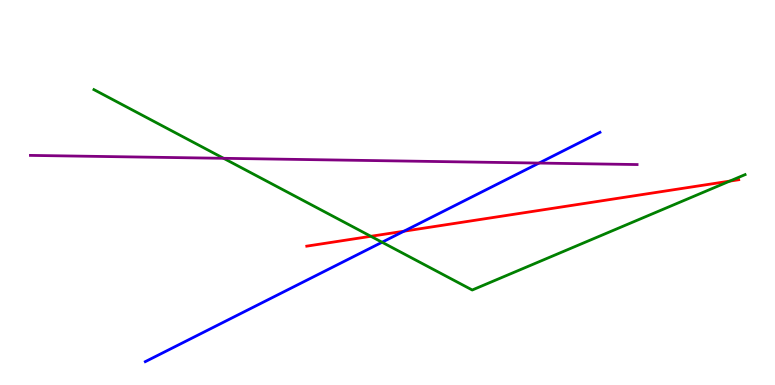[{'lines': ['blue', 'red'], 'intersections': [{'x': 5.21, 'y': 3.99}]}, {'lines': ['green', 'red'], 'intersections': [{'x': 4.79, 'y': 3.86}, {'x': 9.42, 'y': 5.3}]}, {'lines': ['purple', 'red'], 'intersections': []}, {'lines': ['blue', 'green'], 'intersections': [{'x': 4.93, 'y': 3.71}]}, {'lines': ['blue', 'purple'], 'intersections': [{'x': 6.96, 'y': 5.76}]}, {'lines': ['green', 'purple'], 'intersections': [{'x': 2.89, 'y': 5.89}]}]